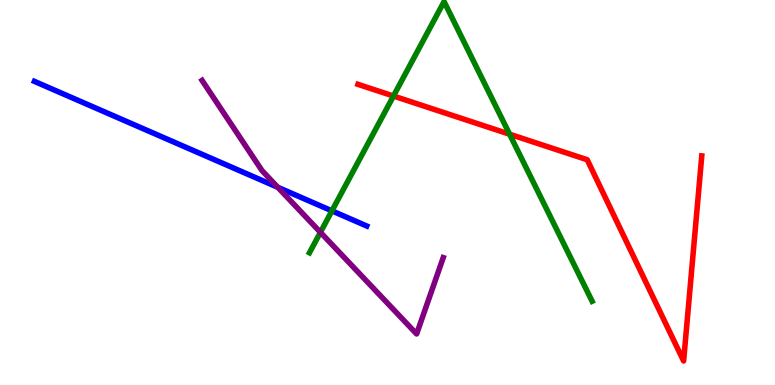[{'lines': ['blue', 'red'], 'intersections': []}, {'lines': ['green', 'red'], 'intersections': [{'x': 5.08, 'y': 7.51}, {'x': 6.58, 'y': 6.51}]}, {'lines': ['purple', 'red'], 'intersections': []}, {'lines': ['blue', 'green'], 'intersections': [{'x': 4.28, 'y': 4.52}]}, {'lines': ['blue', 'purple'], 'intersections': [{'x': 3.58, 'y': 5.14}]}, {'lines': ['green', 'purple'], 'intersections': [{'x': 4.13, 'y': 3.97}]}]